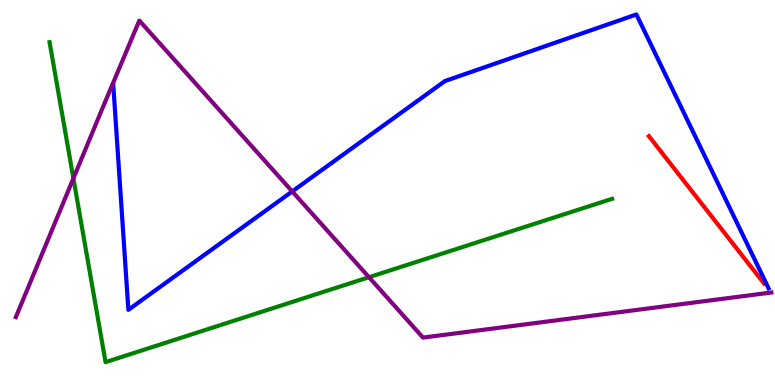[{'lines': ['blue', 'red'], 'intersections': []}, {'lines': ['green', 'red'], 'intersections': []}, {'lines': ['purple', 'red'], 'intersections': []}, {'lines': ['blue', 'green'], 'intersections': []}, {'lines': ['blue', 'purple'], 'intersections': [{'x': 3.77, 'y': 5.03}]}, {'lines': ['green', 'purple'], 'intersections': [{'x': 0.947, 'y': 5.37}, {'x': 4.76, 'y': 2.8}]}]